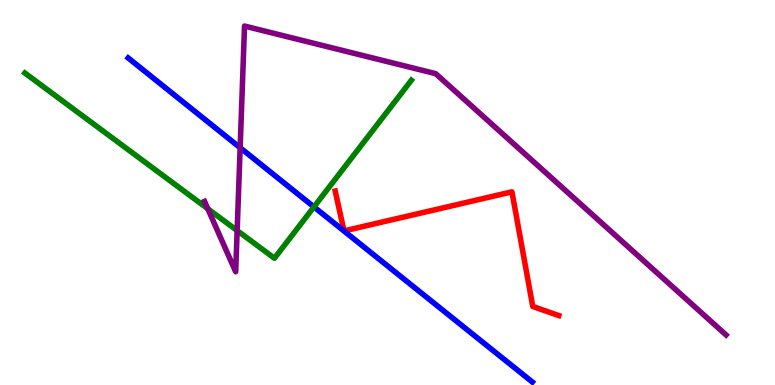[{'lines': ['blue', 'red'], 'intersections': []}, {'lines': ['green', 'red'], 'intersections': []}, {'lines': ['purple', 'red'], 'intersections': []}, {'lines': ['blue', 'green'], 'intersections': [{'x': 4.05, 'y': 4.63}]}, {'lines': ['blue', 'purple'], 'intersections': [{'x': 3.1, 'y': 6.16}]}, {'lines': ['green', 'purple'], 'intersections': [{'x': 2.68, 'y': 4.58}, {'x': 3.06, 'y': 4.01}]}]